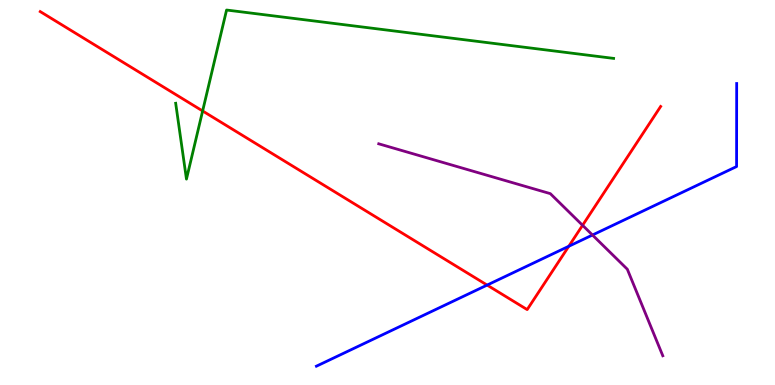[{'lines': ['blue', 'red'], 'intersections': [{'x': 6.29, 'y': 2.6}, {'x': 7.34, 'y': 3.6}]}, {'lines': ['green', 'red'], 'intersections': [{'x': 2.61, 'y': 7.12}]}, {'lines': ['purple', 'red'], 'intersections': [{'x': 7.52, 'y': 4.15}]}, {'lines': ['blue', 'green'], 'intersections': []}, {'lines': ['blue', 'purple'], 'intersections': [{'x': 7.64, 'y': 3.9}]}, {'lines': ['green', 'purple'], 'intersections': []}]